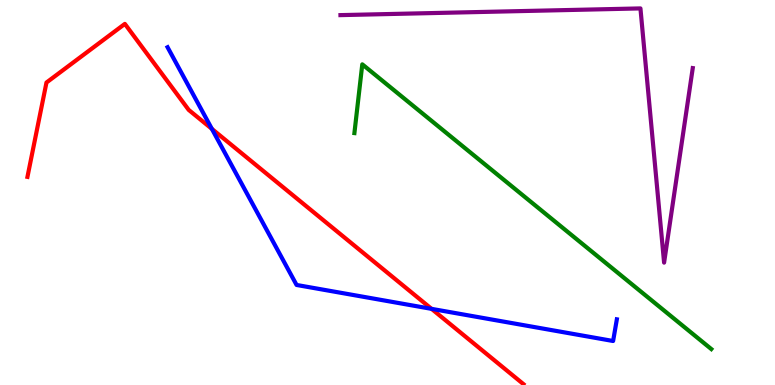[{'lines': ['blue', 'red'], 'intersections': [{'x': 2.73, 'y': 6.65}, {'x': 5.57, 'y': 1.98}]}, {'lines': ['green', 'red'], 'intersections': []}, {'lines': ['purple', 'red'], 'intersections': []}, {'lines': ['blue', 'green'], 'intersections': []}, {'lines': ['blue', 'purple'], 'intersections': []}, {'lines': ['green', 'purple'], 'intersections': []}]